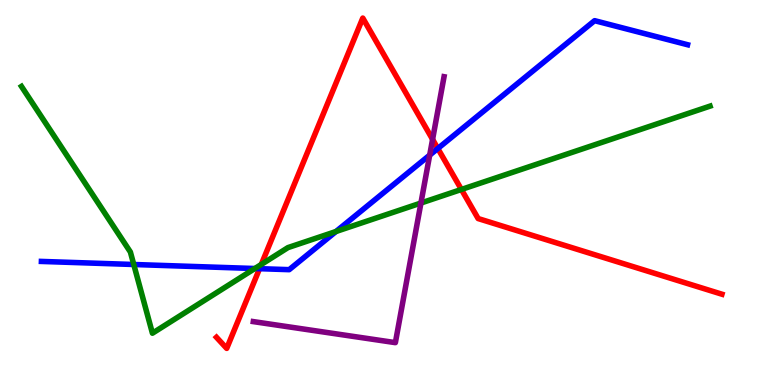[{'lines': ['blue', 'red'], 'intersections': [{'x': 3.35, 'y': 3.02}, {'x': 5.65, 'y': 6.14}]}, {'lines': ['green', 'red'], 'intersections': [{'x': 3.37, 'y': 3.13}, {'x': 5.95, 'y': 5.08}]}, {'lines': ['purple', 'red'], 'intersections': [{'x': 5.58, 'y': 6.38}]}, {'lines': ['blue', 'green'], 'intersections': [{'x': 1.73, 'y': 3.13}, {'x': 3.29, 'y': 3.03}, {'x': 4.34, 'y': 3.99}]}, {'lines': ['blue', 'purple'], 'intersections': [{'x': 5.54, 'y': 5.97}]}, {'lines': ['green', 'purple'], 'intersections': [{'x': 5.43, 'y': 4.73}]}]